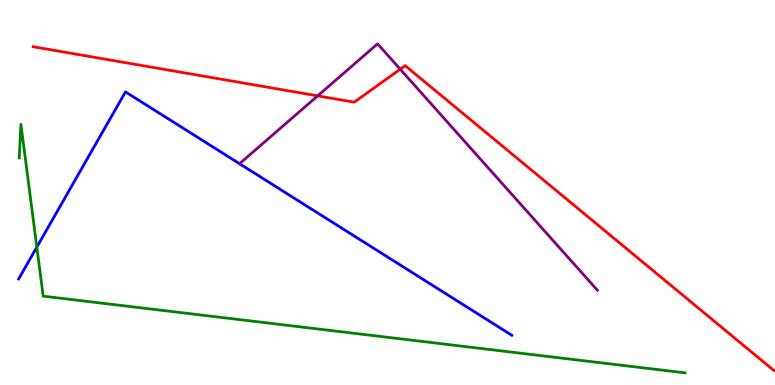[{'lines': ['blue', 'red'], 'intersections': []}, {'lines': ['green', 'red'], 'intersections': []}, {'lines': ['purple', 'red'], 'intersections': [{'x': 4.1, 'y': 7.51}, {'x': 5.16, 'y': 8.2}]}, {'lines': ['blue', 'green'], 'intersections': [{'x': 0.475, 'y': 3.58}]}, {'lines': ['blue', 'purple'], 'intersections': []}, {'lines': ['green', 'purple'], 'intersections': []}]